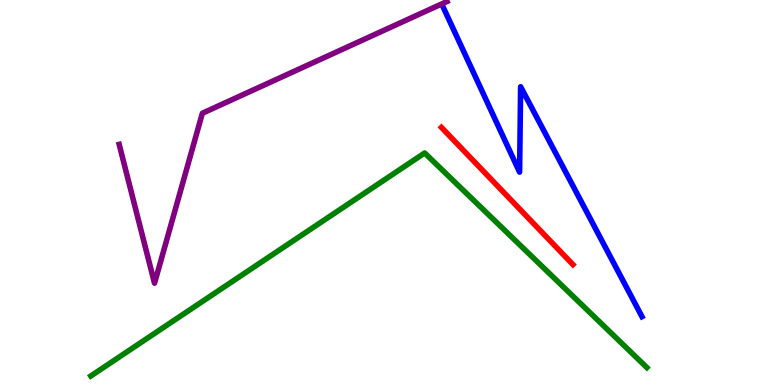[{'lines': ['blue', 'red'], 'intersections': []}, {'lines': ['green', 'red'], 'intersections': []}, {'lines': ['purple', 'red'], 'intersections': []}, {'lines': ['blue', 'green'], 'intersections': []}, {'lines': ['blue', 'purple'], 'intersections': []}, {'lines': ['green', 'purple'], 'intersections': []}]